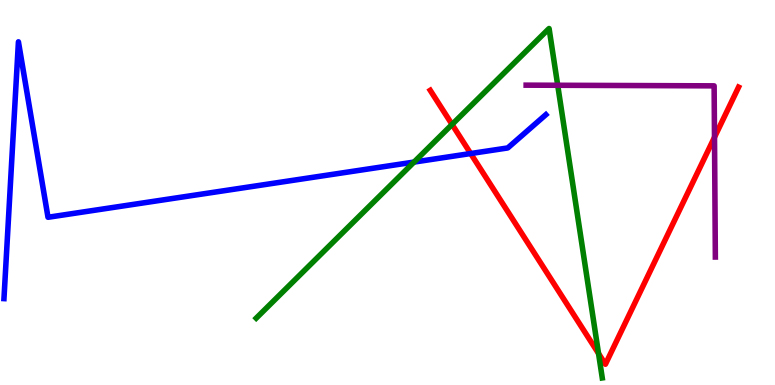[{'lines': ['blue', 'red'], 'intersections': [{'x': 6.07, 'y': 6.01}]}, {'lines': ['green', 'red'], 'intersections': [{'x': 5.83, 'y': 6.77}, {'x': 7.72, 'y': 0.818}]}, {'lines': ['purple', 'red'], 'intersections': [{'x': 9.22, 'y': 6.43}]}, {'lines': ['blue', 'green'], 'intersections': [{'x': 5.34, 'y': 5.79}]}, {'lines': ['blue', 'purple'], 'intersections': []}, {'lines': ['green', 'purple'], 'intersections': [{'x': 7.2, 'y': 7.79}]}]